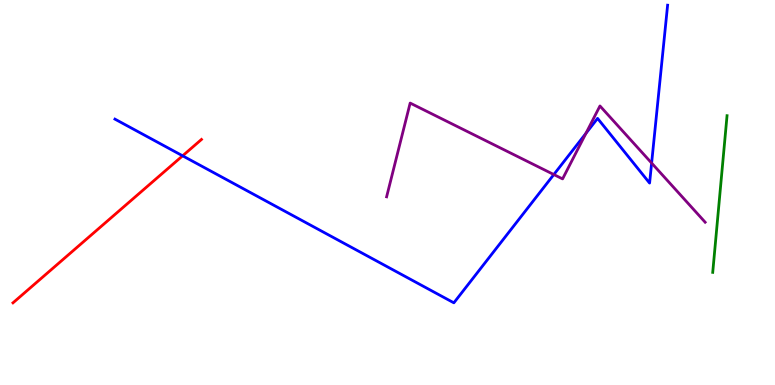[{'lines': ['blue', 'red'], 'intersections': [{'x': 2.36, 'y': 5.95}]}, {'lines': ['green', 'red'], 'intersections': []}, {'lines': ['purple', 'red'], 'intersections': []}, {'lines': ['blue', 'green'], 'intersections': []}, {'lines': ['blue', 'purple'], 'intersections': [{'x': 7.15, 'y': 5.47}, {'x': 7.56, 'y': 6.54}, {'x': 8.41, 'y': 5.76}]}, {'lines': ['green', 'purple'], 'intersections': []}]